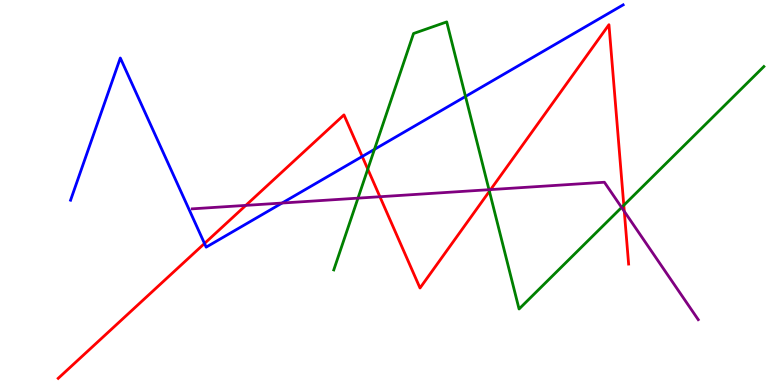[{'lines': ['blue', 'red'], 'intersections': [{'x': 2.64, 'y': 3.68}, {'x': 4.67, 'y': 5.94}]}, {'lines': ['green', 'red'], 'intersections': [{'x': 4.75, 'y': 5.61}, {'x': 6.31, 'y': 5.03}, {'x': 8.05, 'y': 4.67}]}, {'lines': ['purple', 'red'], 'intersections': [{'x': 3.17, 'y': 4.67}, {'x': 4.9, 'y': 4.89}, {'x': 6.33, 'y': 5.08}, {'x': 8.06, 'y': 4.51}]}, {'lines': ['blue', 'green'], 'intersections': [{'x': 4.83, 'y': 6.12}, {'x': 6.01, 'y': 7.49}]}, {'lines': ['blue', 'purple'], 'intersections': [{'x': 3.64, 'y': 4.73}]}, {'lines': ['green', 'purple'], 'intersections': [{'x': 4.62, 'y': 4.85}, {'x': 6.31, 'y': 5.07}, {'x': 8.02, 'y': 4.61}]}]